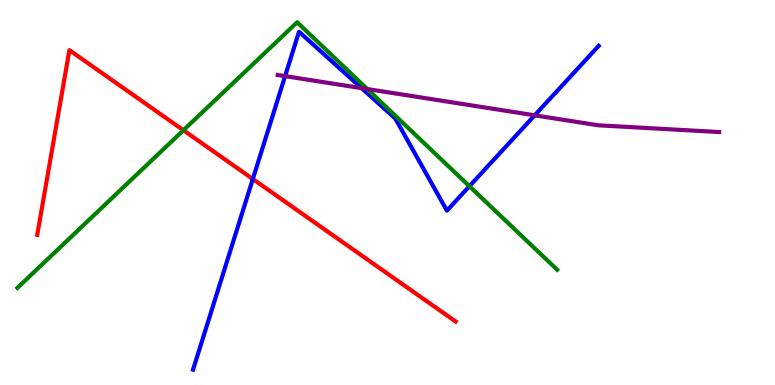[{'lines': ['blue', 'red'], 'intersections': [{'x': 3.26, 'y': 5.35}]}, {'lines': ['green', 'red'], 'intersections': [{'x': 2.37, 'y': 6.62}]}, {'lines': ['purple', 'red'], 'intersections': []}, {'lines': ['blue', 'green'], 'intersections': [{'x': 6.06, 'y': 5.16}]}, {'lines': ['blue', 'purple'], 'intersections': [{'x': 3.68, 'y': 8.02}, {'x': 4.67, 'y': 7.71}, {'x': 6.9, 'y': 7.0}]}, {'lines': ['green', 'purple'], 'intersections': [{'x': 4.74, 'y': 7.69}]}]